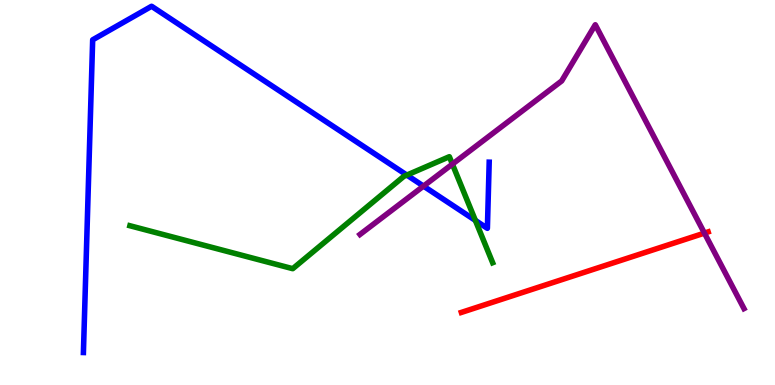[{'lines': ['blue', 'red'], 'intersections': []}, {'lines': ['green', 'red'], 'intersections': []}, {'lines': ['purple', 'red'], 'intersections': [{'x': 9.09, 'y': 3.95}]}, {'lines': ['blue', 'green'], 'intersections': [{'x': 5.25, 'y': 5.45}, {'x': 6.13, 'y': 4.28}]}, {'lines': ['blue', 'purple'], 'intersections': [{'x': 5.46, 'y': 5.17}]}, {'lines': ['green', 'purple'], 'intersections': [{'x': 5.84, 'y': 5.74}]}]